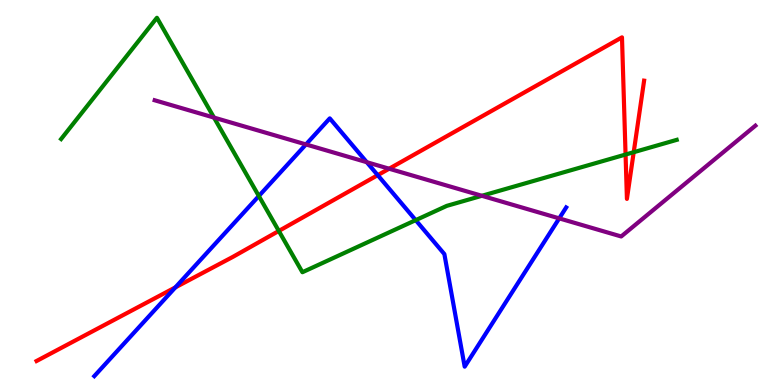[{'lines': ['blue', 'red'], 'intersections': [{'x': 2.26, 'y': 2.54}, {'x': 4.87, 'y': 5.45}]}, {'lines': ['green', 'red'], 'intersections': [{'x': 3.6, 'y': 4.0}, {'x': 8.07, 'y': 5.99}, {'x': 8.18, 'y': 6.05}]}, {'lines': ['purple', 'red'], 'intersections': [{'x': 5.02, 'y': 5.62}]}, {'lines': ['blue', 'green'], 'intersections': [{'x': 3.34, 'y': 4.91}, {'x': 5.36, 'y': 4.28}]}, {'lines': ['blue', 'purple'], 'intersections': [{'x': 3.95, 'y': 6.25}, {'x': 4.73, 'y': 5.79}, {'x': 7.22, 'y': 4.33}]}, {'lines': ['green', 'purple'], 'intersections': [{'x': 2.76, 'y': 6.95}, {'x': 6.22, 'y': 4.91}]}]